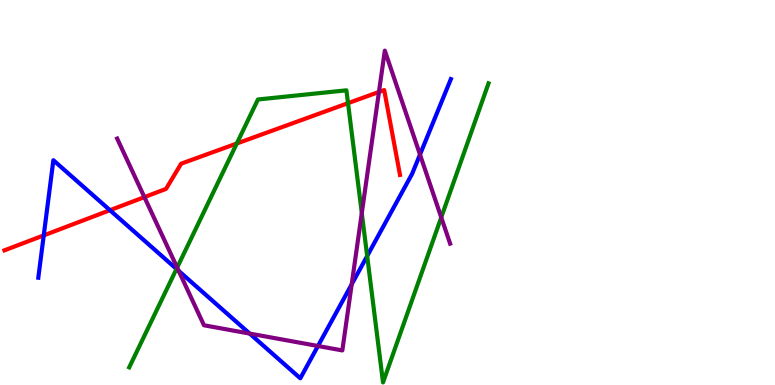[{'lines': ['blue', 'red'], 'intersections': [{'x': 0.564, 'y': 3.89}, {'x': 1.42, 'y': 4.54}]}, {'lines': ['green', 'red'], 'intersections': [{'x': 3.06, 'y': 6.27}, {'x': 4.49, 'y': 7.32}]}, {'lines': ['purple', 'red'], 'intersections': [{'x': 1.86, 'y': 4.88}, {'x': 4.89, 'y': 7.61}]}, {'lines': ['blue', 'green'], 'intersections': [{'x': 2.28, 'y': 3.01}, {'x': 4.74, 'y': 3.35}]}, {'lines': ['blue', 'purple'], 'intersections': [{'x': 2.31, 'y': 2.96}, {'x': 3.22, 'y': 1.34}, {'x': 4.1, 'y': 1.01}, {'x': 4.54, 'y': 2.62}, {'x': 5.42, 'y': 5.99}]}, {'lines': ['green', 'purple'], 'intersections': [{'x': 2.29, 'y': 3.05}, {'x': 4.67, 'y': 4.47}, {'x': 5.69, 'y': 4.35}]}]